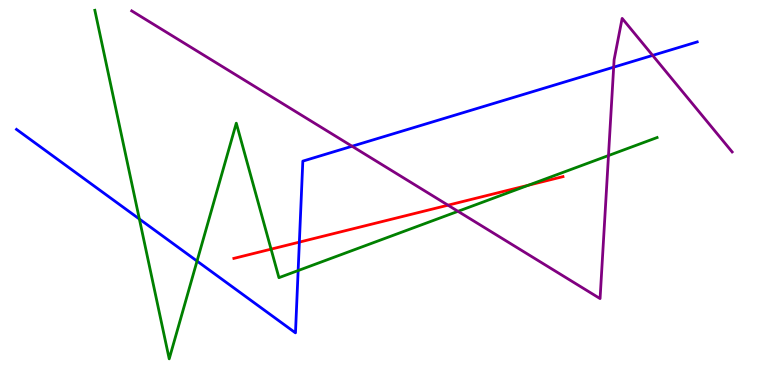[{'lines': ['blue', 'red'], 'intersections': [{'x': 3.86, 'y': 3.71}]}, {'lines': ['green', 'red'], 'intersections': [{'x': 3.5, 'y': 3.53}, {'x': 6.82, 'y': 5.19}]}, {'lines': ['purple', 'red'], 'intersections': [{'x': 5.78, 'y': 4.67}]}, {'lines': ['blue', 'green'], 'intersections': [{'x': 1.8, 'y': 4.31}, {'x': 2.54, 'y': 3.22}, {'x': 3.85, 'y': 2.97}]}, {'lines': ['blue', 'purple'], 'intersections': [{'x': 4.54, 'y': 6.2}, {'x': 7.92, 'y': 8.26}, {'x': 8.42, 'y': 8.56}]}, {'lines': ['green', 'purple'], 'intersections': [{'x': 5.91, 'y': 4.51}, {'x': 7.85, 'y': 5.96}]}]